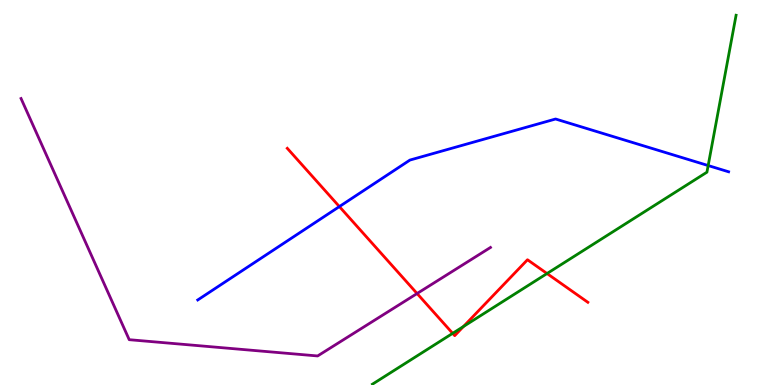[{'lines': ['blue', 'red'], 'intersections': [{'x': 4.38, 'y': 4.63}]}, {'lines': ['green', 'red'], 'intersections': [{'x': 5.84, 'y': 1.34}, {'x': 5.98, 'y': 1.52}, {'x': 7.06, 'y': 2.9}]}, {'lines': ['purple', 'red'], 'intersections': [{'x': 5.38, 'y': 2.38}]}, {'lines': ['blue', 'green'], 'intersections': [{'x': 9.14, 'y': 5.7}]}, {'lines': ['blue', 'purple'], 'intersections': []}, {'lines': ['green', 'purple'], 'intersections': []}]